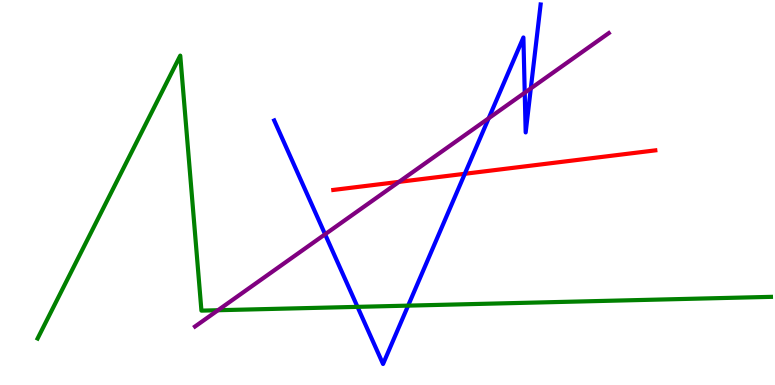[{'lines': ['blue', 'red'], 'intersections': [{'x': 6.0, 'y': 5.49}]}, {'lines': ['green', 'red'], 'intersections': []}, {'lines': ['purple', 'red'], 'intersections': [{'x': 5.15, 'y': 5.28}]}, {'lines': ['blue', 'green'], 'intersections': [{'x': 4.61, 'y': 2.03}, {'x': 5.27, 'y': 2.06}]}, {'lines': ['blue', 'purple'], 'intersections': [{'x': 4.19, 'y': 3.91}, {'x': 6.31, 'y': 6.93}, {'x': 6.77, 'y': 7.59}, {'x': 6.85, 'y': 7.7}]}, {'lines': ['green', 'purple'], 'intersections': [{'x': 2.81, 'y': 1.94}]}]